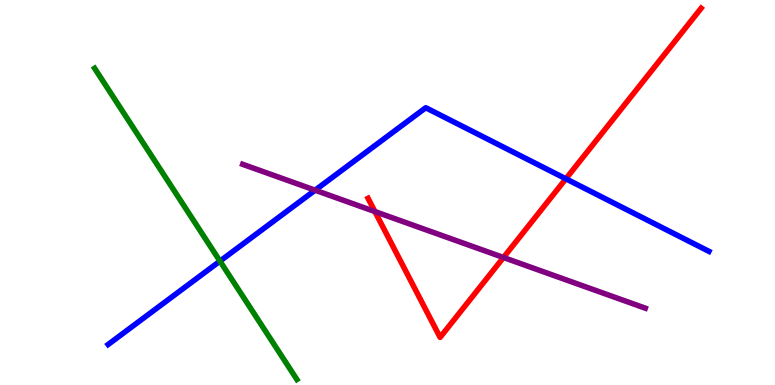[{'lines': ['blue', 'red'], 'intersections': [{'x': 7.3, 'y': 5.36}]}, {'lines': ['green', 'red'], 'intersections': []}, {'lines': ['purple', 'red'], 'intersections': [{'x': 4.84, 'y': 4.5}, {'x': 6.5, 'y': 3.31}]}, {'lines': ['blue', 'green'], 'intersections': [{'x': 2.84, 'y': 3.22}]}, {'lines': ['blue', 'purple'], 'intersections': [{'x': 4.07, 'y': 5.06}]}, {'lines': ['green', 'purple'], 'intersections': []}]